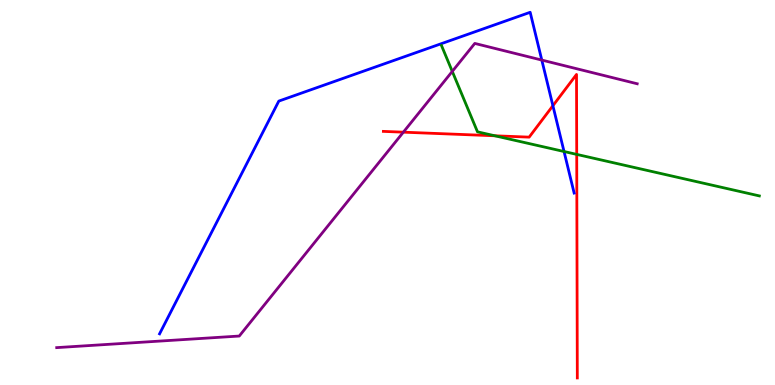[{'lines': ['blue', 'red'], 'intersections': [{'x': 7.13, 'y': 7.25}]}, {'lines': ['green', 'red'], 'intersections': [{'x': 6.39, 'y': 6.47}, {'x': 7.44, 'y': 5.99}]}, {'lines': ['purple', 'red'], 'intersections': [{'x': 5.2, 'y': 6.57}]}, {'lines': ['blue', 'green'], 'intersections': [{'x': 7.28, 'y': 6.06}]}, {'lines': ['blue', 'purple'], 'intersections': [{'x': 6.99, 'y': 8.44}]}, {'lines': ['green', 'purple'], 'intersections': [{'x': 5.84, 'y': 8.15}]}]